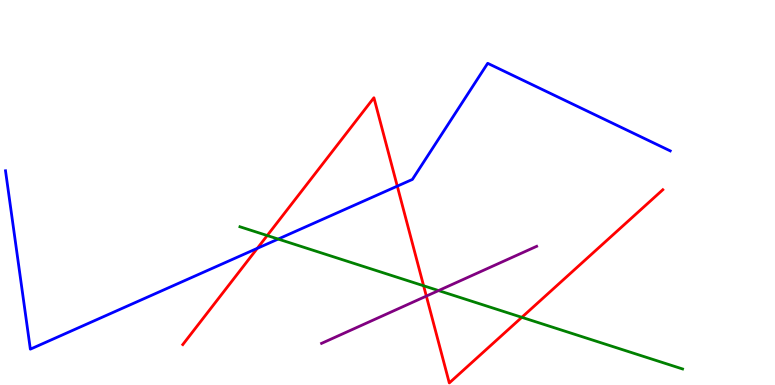[{'lines': ['blue', 'red'], 'intersections': [{'x': 3.32, 'y': 3.55}, {'x': 5.13, 'y': 5.17}]}, {'lines': ['green', 'red'], 'intersections': [{'x': 3.45, 'y': 3.88}, {'x': 5.47, 'y': 2.58}, {'x': 6.73, 'y': 1.76}]}, {'lines': ['purple', 'red'], 'intersections': [{'x': 5.5, 'y': 2.31}]}, {'lines': ['blue', 'green'], 'intersections': [{'x': 3.59, 'y': 3.79}]}, {'lines': ['blue', 'purple'], 'intersections': []}, {'lines': ['green', 'purple'], 'intersections': [{'x': 5.66, 'y': 2.45}]}]